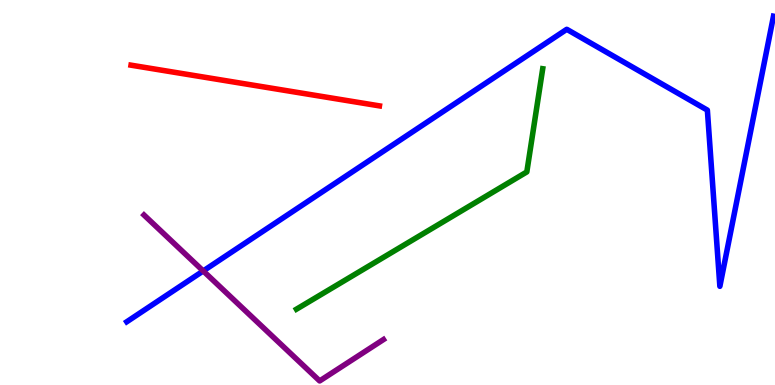[{'lines': ['blue', 'red'], 'intersections': []}, {'lines': ['green', 'red'], 'intersections': []}, {'lines': ['purple', 'red'], 'intersections': []}, {'lines': ['blue', 'green'], 'intersections': []}, {'lines': ['blue', 'purple'], 'intersections': [{'x': 2.62, 'y': 2.96}]}, {'lines': ['green', 'purple'], 'intersections': []}]